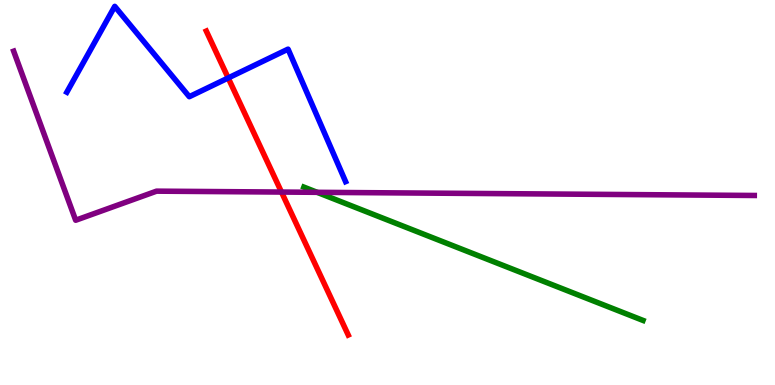[{'lines': ['blue', 'red'], 'intersections': [{'x': 2.94, 'y': 7.98}]}, {'lines': ['green', 'red'], 'intersections': []}, {'lines': ['purple', 'red'], 'intersections': [{'x': 3.63, 'y': 5.01}]}, {'lines': ['blue', 'green'], 'intersections': []}, {'lines': ['blue', 'purple'], 'intersections': []}, {'lines': ['green', 'purple'], 'intersections': [{'x': 4.09, 'y': 5.0}]}]